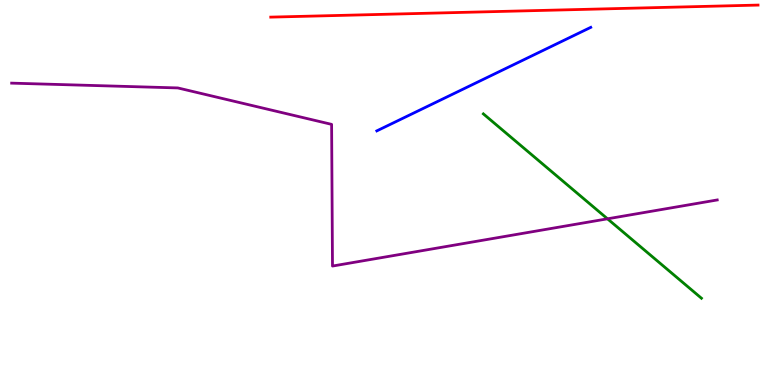[{'lines': ['blue', 'red'], 'intersections': []}, {'lines': ['green', 'red'], 'intersections': []}, {'lines': ['purple', 'red'], 'intersections': []}, {'lines': ['blue', 'green'], 'intersections': []}, {'lines': ['blue', 'purple'], 'intersections': []}, {'lines': ['green', 'purple'], 'intersections': [{'x': 7.84, 'y': 4.32}]}]